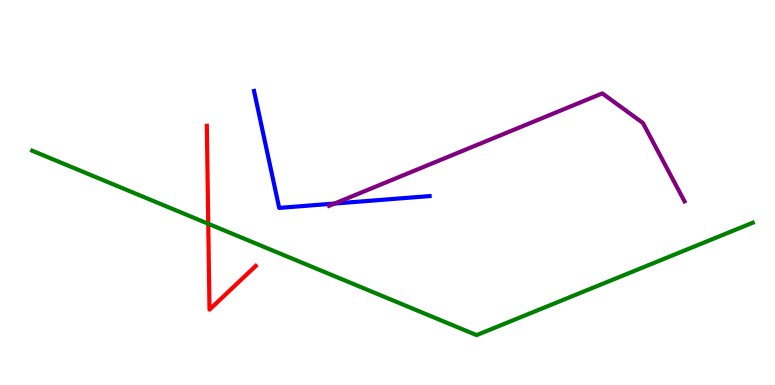[{'lines': ['blue', 'red'], 'intersections': []}, {'lines': ['green', 'red'], 'intersections': [{'x': 2.69, 'y': 4.19}]}, {'lines': ['purple', 'red'], 'intersections': []}, {'lines': ['blue', 'green'], 'intersections': []}, {'lines': ['blue', 'purple'], 'intersections': [{'x': 4.32, 'y': 4.71}]}, {'lines': ['green', 'purple'], 'intersections': []}]